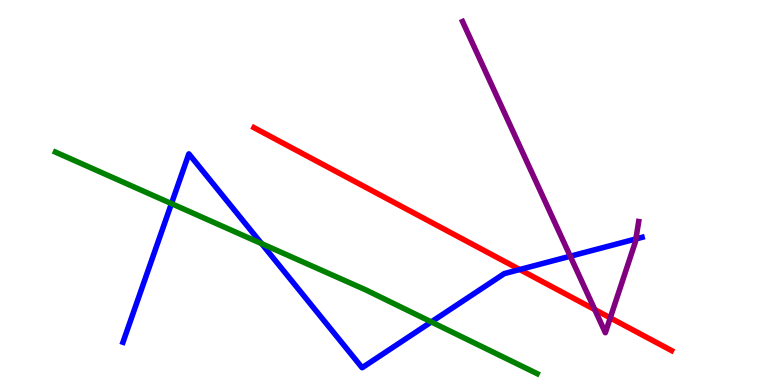[{'lines': ['blue', 'red'], 'intersections': [{'x': 6.71, 'y': 3.0}]}, {'lines': ['green', 'red'], 'intersections': []}, {'lines': ['purple', 'red'], 'intersections': [{'x': 7.67, 'y': 1.96}, {'x': 7.87, 'y': 1.74}]}, {'lines': ['blue', 'green'], 'intersections': [{'x': 2.21, 'y': 4.71}, {'x': 3.38, 'y': 3.67}, {'x': 5.57, 'y': 1.64}]}, {'lines': ['blue', 'purple'], 'intersections': [{'x': 7.36, 'y': 3.34}, {'x': 8.2, 'y': 3.79}]}, {'lines': ['green', 'purple'], 'intersections': []}]